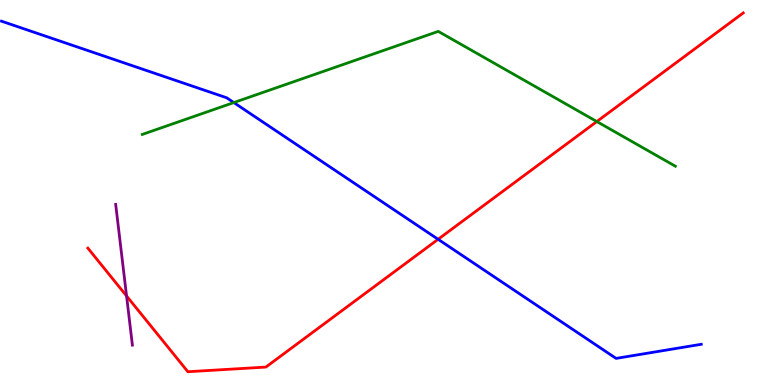[{'lines': ['blue', 'red'], 'intersections': [{'x': 5.65, 'y': 3.78}]}, {'lines': ['green', 'red'], 'intersections': [{'x': 7.7, 'y': 6.84}]}, {'lines': ['purple', 'red'], 'intersections': [{'x': 1.63, 'y': 2.31}]}, {'lines': ['blue', 'green'], 'intersections': [{'x': 3.02, 'y': 7.34}]}, {'lines': ['blue', 'purple'], 'intersections': []}, {'lines': ['green', 'purple'], 'intersections': []}]